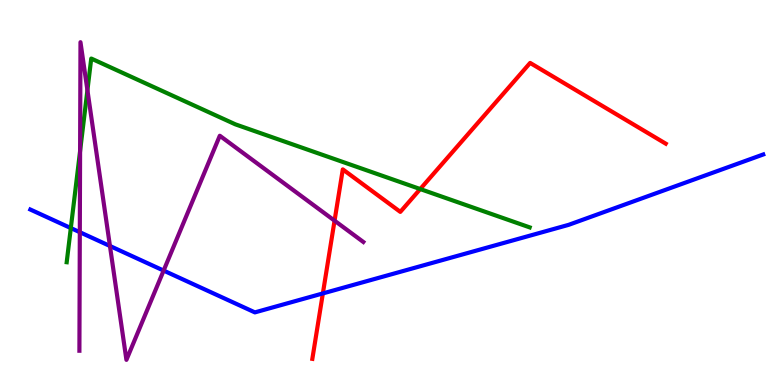[{'lines': ['blue', 'red'], 'intersections': [{'x': 4.17, 'y': 2.38}]}, {'lines': ['green', 'red'], 'intersections': [{'x': 5.42, 'y': 5.09}]}, {'lines': ['purple', 'red'], 'intersections': [{'x': 4.32, 'y': 4.27}]}, {'lines': ['blue', 'green'], 'intersections': [{'x': 0.914, 'y': 4.08}]}, {'lines': ['blue', 'purple'], 'intersections': [{'x': 1.03, 'y': 3.97}, {'x': 1.42, 'y': 3.61}, {'x': 2.11, 'y': 2.97}]}, {'lines': ['green', 'purple'], 'intersections': [{'x': 1.03, 'y': 6.08}, {'x': 1.13, 'y': 7.66}]}]